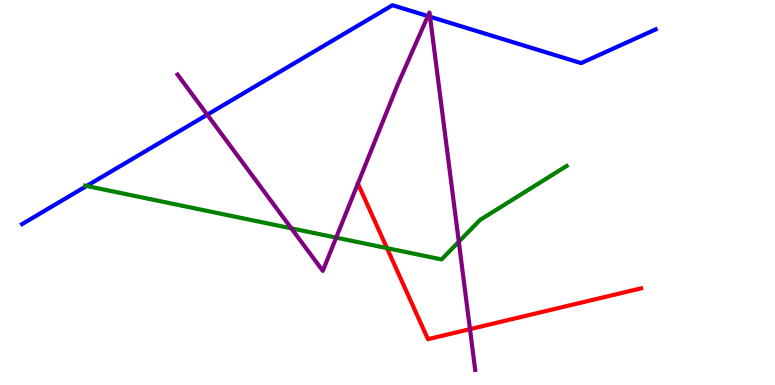[{'lines': ['blue', 'red'], 'intersections': []}, {'lines': ['green', 'red'], 'intersections': [{'x': 4.99, 'y': 3.56}]}, {'lines': ['purple', 'red'], 'intersections': [{'x': 6.06, 'y': 1.45}]}, {'lines': ['blue', 'green'], 'intersections': [{'x': 1.12, 'y': 5.17}]}, {'lines': ['blue', 'purple'], 'intersections': [{'x': 2.67, 'y': 7.02}, {'x': 5.52, 'y': 9.58}, {'x': 5.55, 'y': 9.57}]}, {'lines': ['green', 'purple'], 'intersections': [{'x': 3.76, 'y': 4.07}, {'x': 4.34, 'y': 3.83}, {'x': 5.92, 'y': 3.72}]}]